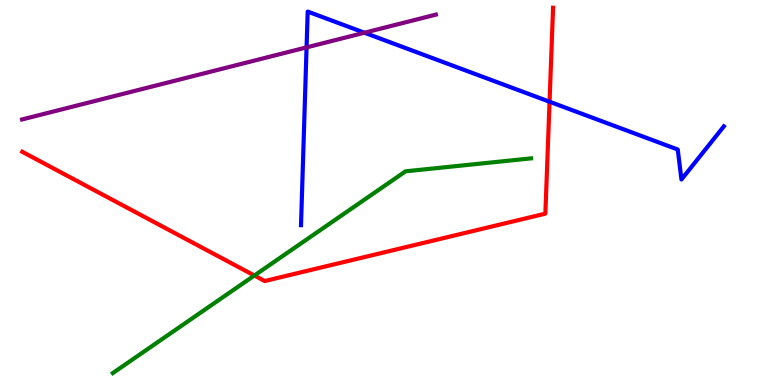[{'lines': ['blue', 'red'], 'intersections': [{'x': 7.09, 'y': 7.36}]}, {'lines': ['green', 'red'], 'intersections': [{'x': 3.28, 'y': 2.84}]}, {'lines': ['purple', 'red'], 'intersections': []}, {'lines': ['blue', 'green'], 'intersections': []}, {'lines': ['blue', 'purple'], 'intersections': [{'x': 3.96, 'y': 8.77}, {'x': 4.7, 'y': 9.15}]}, {'lines': ['green', 'purple'], 'intersections': []}]